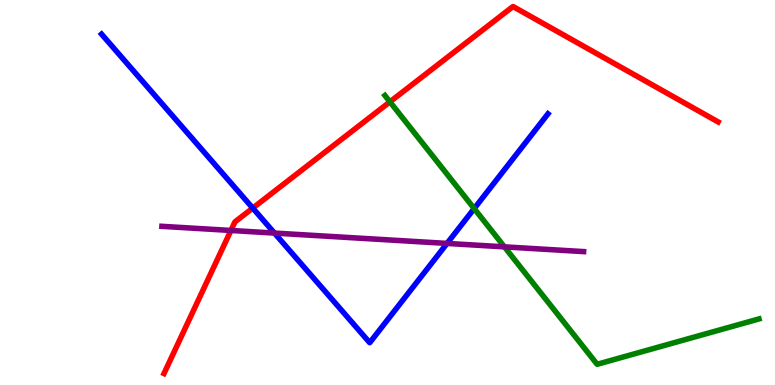[{'lines': ['blue', 'red'], 'intersections': [{'x': 3.26, 'y': 4.59}]}, {'lines': ['green', 'red'], 'intersections': [{'x': 5.03, 'y': 7.35}]}, {'lines': ['purple', 'red'], 'intersections': [{'x': 2.98, 'y': 4.01}]}, {'lines': ['blue', 'green'], 'intersections': [{'x': 6.12, 'y': 4.58}]}, {'lines': ['blue', 'purple'], 'intersections': [{'x': 3.54, 'y': 3.95}, {'x': 5.77, 'y': 3.68}]}, {'lines': ['green', 'purple'], 'intersections': [{'x': 6.51, 'y': 3.59}]}]